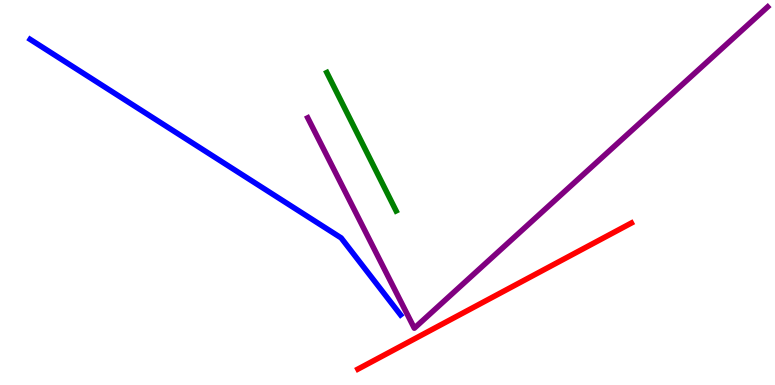[{'lines': ['blue', 'red'], 'intersections': []}, {'lines': ['green', 'red'], 'intersections': []}, {'lines': ['purple', 'red'], 'intersections': []}, {'lines': ['blue', 'green'], 'intersections': []}, {'lines': ['blue', 'purple'], 'intersections': []}, {'lines': ['green', 'purple'], 'intersections': []}]